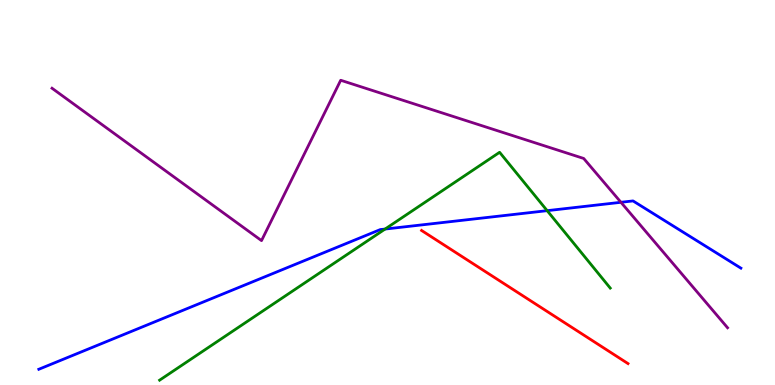[{'lines': ['blue', 'red'], 'intersections': []}, {'lines': ['green', 'red'], 'intersections': []}, {'lines': ['purple', 'red'], 'intersections': []}, {'lines': ['blue', 'green'], 'intersections': [{'x': 4.97, 'y': 4.05}, {'x': 7.06, 'y': 4.53}]}, {'lines': ['blue', 'purple'], 'intersections': [{'x': 8.01, 'y': 4.75}]}, {'lines': ['green', 'purple'], 'intersections': []}]